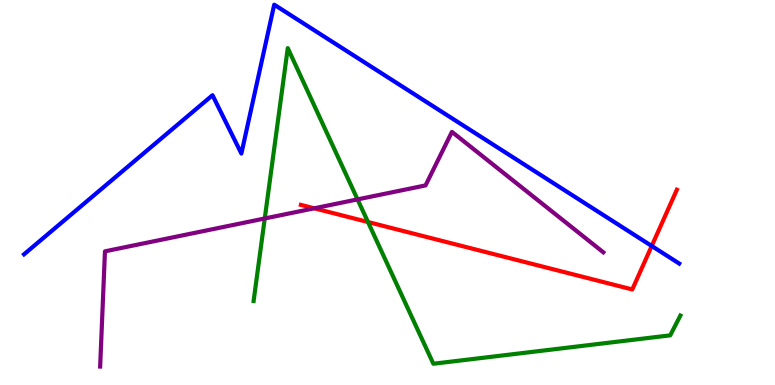[{'lines': ['blue', 'red'], 'intersections': [{'x': 8.41, 'y': 3.61}]}, {'lines': ['green', 'red'], 'intersections': [{'x': 4.75, 'y': 4.23}]}, {'lines': ['purple', 'red'], 'intersections': [{'x': 4.05, 'y': 4.59}]}, {'lines': ['blue', 'green'], 'intersections': []}, {'lines': ['blue', 'purple'], 'intersections': []}, {'lines': ['green', 'purple'], 'intersections': [{'x': 3.42, 'y': 4.33}, {'x': 4.61, 'y': 4.82}]}]